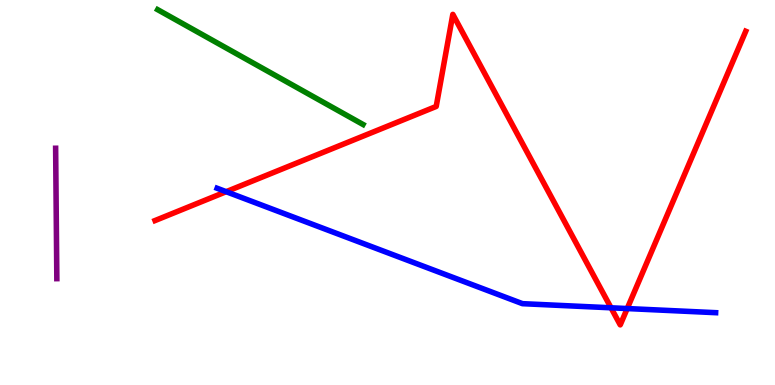[{'lines': ['blue', 'red'], 'intersections': [{'x': 2.92, 'y': 5.02}, {'x': 7.88, 'y': 2.01}, {'x': 8.09, 'y': 1.99}]}, {'lines': ['green', 'red'], 'intersections': []}, {'lines': ['purple', 'red'], 'intersections': []}, {'lines': ['blue', 'green'], 'intersections': []}, {'lines': ['blue', 'purple'], 'intersections': []}, {'lines': ['green', 'purple'], 'intersections': []}]